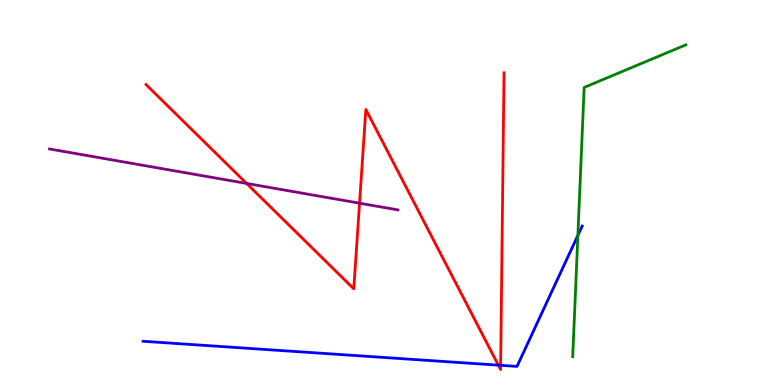[{'lines': ['blue', 'red'], 'intersections': [{'x': 6.43, 'y': 0.515}, {'x': 6.46, 'y': 0.511}]}, {'lines': ['green', 'red'], 'intersections': []}, {'lines': ['purple', 'red'], 'intersections': [{'x': 3.18, 'y': 5.24}, {'x': 4.64, 'y': 4.72}]}, {'lines': ['blue', 'green'], 'intersections': [{'x': 7.46, 'y': 3.89}]}, {'lines': ['blue', 'purple'], 'intersections': []}, {'lines': ['green', 'purple'], 'intersections': []}]